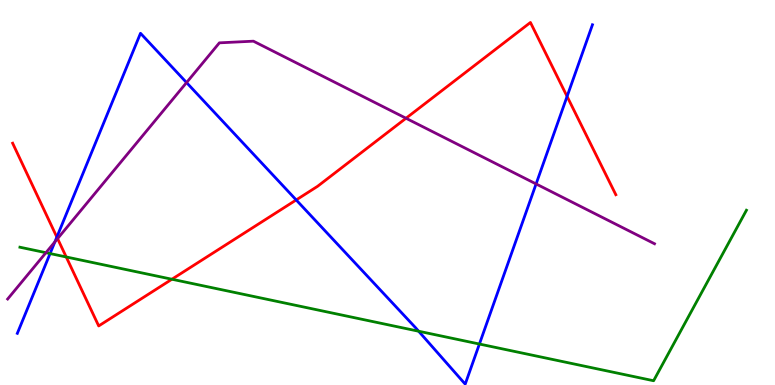[{'lines': ['blue', 'red'], 'intersections': [{'x': 0.734, 'y': 3.84}, {'x': 3.82, 'y': 4.81}, {'x': 7.32, 'y': 7.5}]}, {'lines': ['green', 'red'], 'intersections': [{'x': 0.854, 'y': 3.33}, {'x': 2.22, 'y': 2.75}]}, {'lines': ['purple', 'red'], 'intersections': [{'x': 0.743, 'y': 3.8}, {'x': 5.24, 'y': 6.93}]}, {'lines': ['blue', 'green'], 'intersections': [{'x': 0.646, 'y': 3.41}, {'x': 5.4, 'y': 1.4}, {'x': 6.19, 'y': 1.06}]}, {'lines': ['blue', 'purple'], 'intersections': [{'x': 0.708, 'y': 3.72}, {'x': 2.41, 'y': 7.86}, {'x': 6.92, 'y': 5.22}]}, {'lines': ['green', 'purple'], 'intersections': [{'x': 0.593, 'y': 3.44}]}]